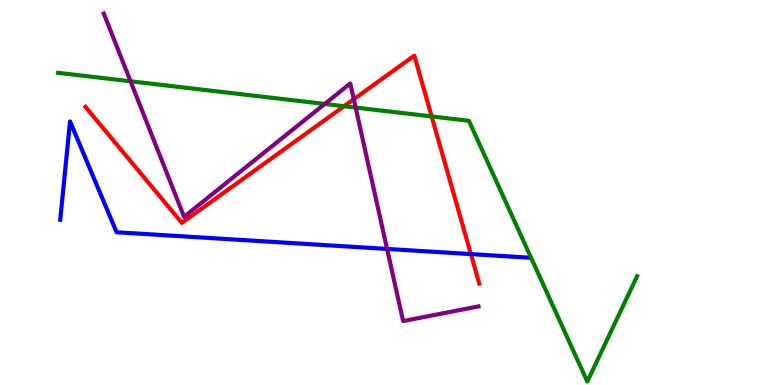[{'lines': ['blue', 'red'], 'intersections': [{'x': 6.08, 'y': 3.4}]}, {'lines': ['green', 'red'], 'intersections': [{'x': 4.44, 'y': 7.24}, {'x': 5.57, 'y': 6.98}]}, {'lines': ['purple', 'red'], 'intersections': [{'x': 4.56, 'y': 7.42}]}, {'lines': ['blue', 'green'], 'intersections': []}, {'lines': ['blue', 'purple'], 'intersections': [{'x': 4.99, 'y': 3.53}]}, {'lines': ['green', 'purple'], 'intersections': [{'x': 1.68, 'y': 7.89}, {'x': 4.19, 'y': 7.3}, {'x': 4.59, 'y': 7.21}]}]